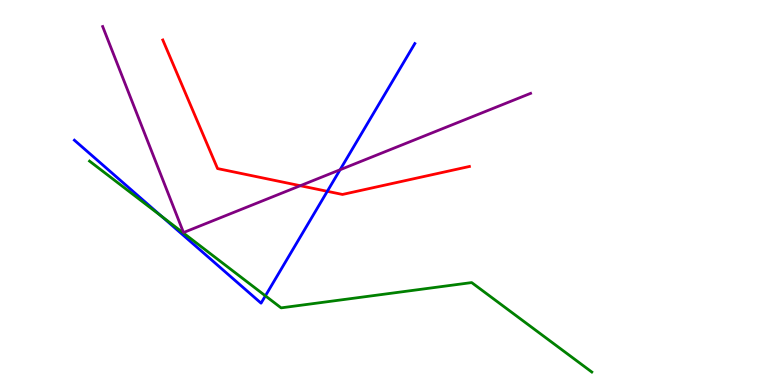[{'lines': ['blue', 'red'], 'intersections': [{'x': 4.22, 'y': 5.03}]}, {'lines': ['green', 'red'], 'intersections': []}, {'lines': ['purple', 'red'], 'intersections': [{'x': 3.87, 'y': 5.18}]}, {'lines': ['blue', 'green'], 'intersections': [{'x': 2.08, 'y': 4.38}, {'x': 3.42, 'y': 2.32}]}, {'lines': ['blue', 'purple'], 'intersections': [{'x': 4.39, 'y': 5.59}]}, {'lines': ['green', 'purple'], 'intersections': []}]